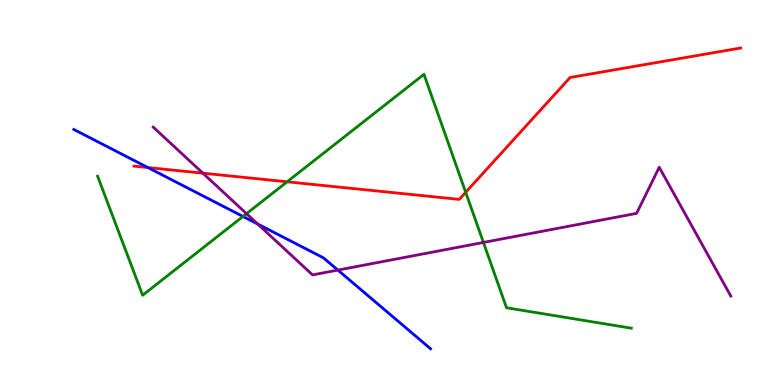[{'lines': ['blue', 'red'], 'intersections': [{'x': 1.91, 'y': 5.65}]}, {'lines': ['green', 'red'], 'intersections': [{'x': 3.7, 'y': 5.28}, {'x': 6.01, 'y': 5.0}]}, {'lines': ['purple', 'red'], 'intersections': [{'x': 2.62, 'y': 5.5}]}, {'lines': ['blue', 'green'], 'intersections': [{'x': 3.14, 'y': 4.38}]}, {'lines': ['blue', 'purple'], 'intersections': [{'x': 3.33, 'y': 4.18}, {'x': 4.36, 'y': 2.98}]}, {'lines': ['green', 'purple'], 'intersections': [{'x': 3.18, 'y': 4.45}, {'x': 6.24, 'y': 3.7}]}]